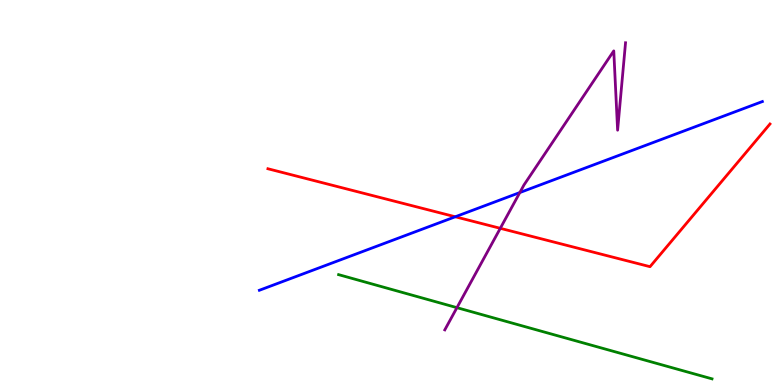[{'lines': ['blue', 'red'], 'intersections': [{'x': 5.87, 'y': 4.37}]}, {'lines': ['green', 'red'], 'intersections': []}, {'lines': ['purple', 'red'], 'intersections': [{'x': 6.46, 'y': 4.07}]}, {'lines': ['blue', 'green'], 'intersections': []}, {'lines': ['blue', 'purple'], 'intersections': [{'x': 6.71, 'y': 5.0}]}, {'lines': ['green', 'purple'], 'intersections': [{'x': 5.9, 'y': 2.01}]}]